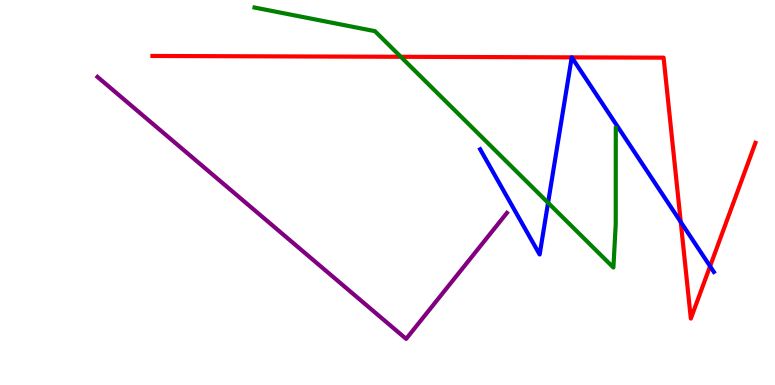[{'lines': ['blue', 'red'], 'intersections': [{'x': 7.38, 'y': 8.51}, {'x': 7.38, 'y': 8.51}, {'x': 8.78, 'y': 4.24}, {'x': 9.16, 'y': 3.08}]}, {'lines': ['green', 'red'], 'intersections': [{'x': 5.17, 'y': 8.52}]}, {'lines': ['purple', 'red'], 'intersections': []}, {'lines': ['blue', 'green'], 'intersections': [{'x': 7.07, 'y': 4.73}]}, {'lines': ['blue', 'purple'], 'intersections': []}, {'lines': ['green', 'purple'], 'intersections': []}]